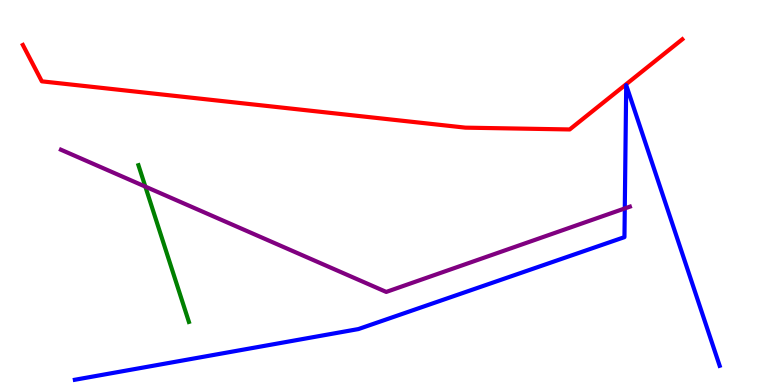[{'lines': ['blue', 'red'], 'intersections': []}, {'lines': ['green', 'red'], 'intersections': []}, {'lines': ['purple', 'red'], 'intersections': []}, {'lines': ['blue', 'green'], 'intersections': []}, {'lines': ['blue', 'purple'], 'intersections': [{'x': 8.06, 'y': 4.59}]}, {'lines': ['green', 'purple'], 'intersections': [{'x': 1.88, 'y': 5.15}]}]